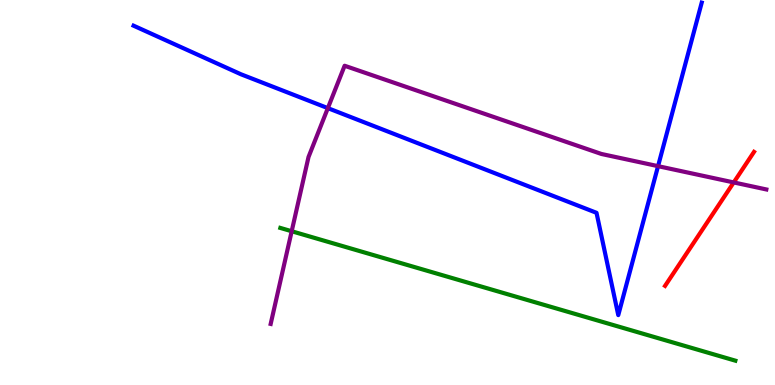[{'lines': ['blue', 'red'], 'intersections': []}, {'lines': ['green', 'red'], 'intersections': []}, {'lines': ['purple', 'red'], 'intersections': [{'x': 9.47, 'y': 5.26}]}, {'lines': ['blue', 'green'], 'intersections': []}, {'lines': ['blue', 'purple'], 'intersections': [{'x': 4.23, 'y': 7.19}, {'x': 8.49, 'y': 5.68}]}, {'lines': ['green', 'purple'], 'intersections': [{'x': 3.76, 'y': 3.99}]}]